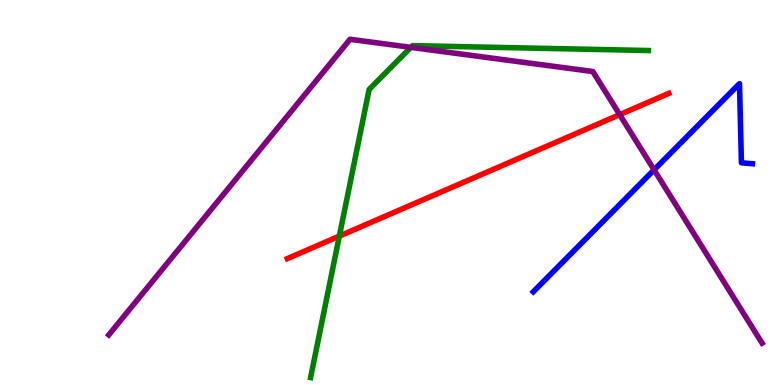[{'lines': ['blue', 'red'], 'intersections': []}, {'lines': ['green', 'red'], 'intersections': [{'x': 4.38, 'y': 3.87}]}, {'lines': ['purple', 'red'], 'intersections': [{'x': 8.0, 'y': 7.02}]}, {'lines': ['blue', 'green'], 'intersections': []}, {'lines': ['blue', 'purple'], 'intersections': [{'x': 8.44, 'y': 5.59}]}, {'lines': ['green', 'purple'], 'intersections': [{'x': 5.3, 'y': 8.77}]}]